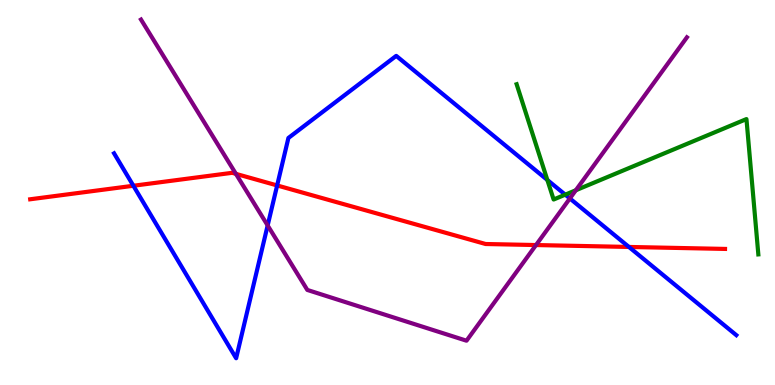[{'lines': ['blue', 'red'], 'intersections': [{'x': 1.72, 'y': 5.18}, {'x': 3.58, 'y': 5.18}, {'x': 8.12, 'y': 3.59}]}, {'lines': ['green', 'red'], 'intersections': []}, {'lines': ['purple', 'red'], 'intersections': [{'x': 3.04, 'y': 5.48}, {'x': 6.92, 'y': 3.64}]}, {'lines': ['blue', 'green'], 'intersections': [{'x': 7.06, 'y': 5.33}, {'x': 7.29, 'y': 4.94}]}, {'lines': ['blue', 'purple'], 'intersections': [{'x': 3.45, 'y': 4.14}, {'x': 7.35, 'y': 4.85}]}, {'lines': ['green', 'purple'], 'intersections': [{'x': 7.43, 'y': 5.06}]}]